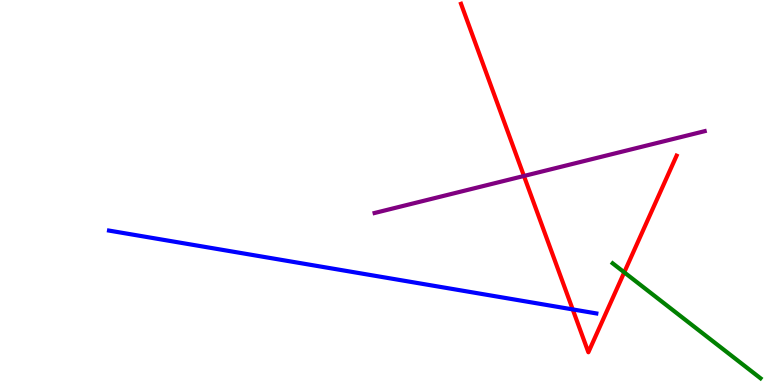[{'lines': ['blue', 'red'], 'intersections': [{'x': 7.39, 'y': 1.96}]}, {'lines': ['green', 'red'], 'intersections': [{'x': 8.05, 'y': 2.93}]}, {'lines': ['purple', 'red'], 'intersections': [{'x': 6.76, 'y': 5.43}]}, {'lines': ['blue', 'green'], 'intersections': []}, {'lines': ['blue', 'purple'], 'intersections': []}, {'lines': ['green', 'purple'], 'intersections': []}]